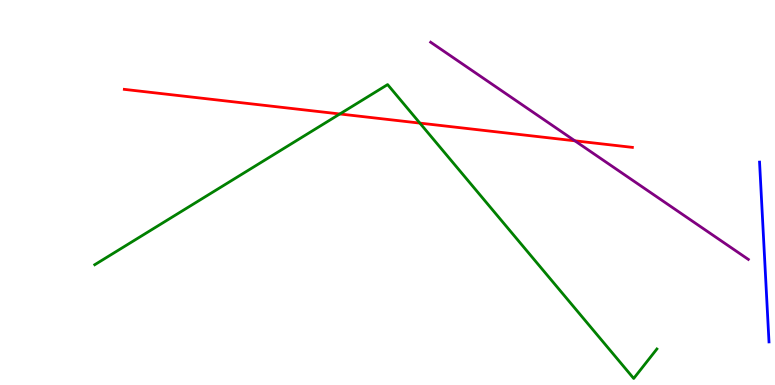[{'lines': ['blue', 'red'], 'intersections': []}, {'lines': ['green', 'red'], 'intersections': [{'x': 4.38, 'y': 7.04}, {'x': 5.42, 'y': 6.8}]}, {'lines': ['purple', 'red'], 'intersections': [{'x': 7.42, 'y': 6.34}]}, {'lines': ['blue', 'green'], 'intersections': []}, {'lines': ['blue', 'purple'], 'intersections': []}, {'lines': ['green', 'purple'], 'intersections': []}]